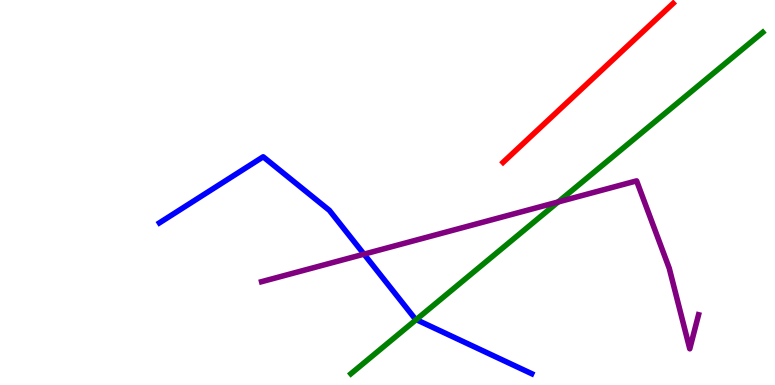[{'lines': ['blue', 'red'], 'intersections': []}, {'lines': ['green', 'red'], 'intersections': []}, {'lines': ['purple', 'red'], 'intersections': []}, {'lines': ['blue', 'green'], 'intersections': [{'x': 5.37, 'y': 1.7}]}, {'lines': ['blue', 'purple'], 'intersections': [{'x': 4.7, 'y': 3.4}]}, {'lines': ['green', 'purple'], 'intersections': [{'x': 7.2, 'y': 4.75}]}]